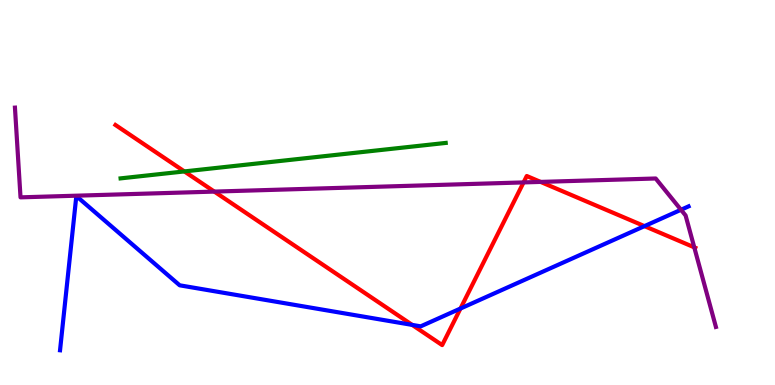[{'lines': ['blue', 'red'], 'intersections': [{'x': 5.32, 'y': 1.56}, {'x': 5.94, 'y': 1.99}, {'x': 8.32, 'y': 4.13}]}, {'lines': ['green', 'red'], 'intersections': [{'x': 2.38, 'y': 5.55}]}, {'lines': ['purple', 'red'], 'intersections': [{'x': 2.77, 'y': 5.02}, {'x': 6.76, 'y': 5.26}, {'x': 6.98, 'y': 5.28}, {'x': 8.96, 'y': 3.58}]}, {'lines': ['blue', 'green'], 'intersections': []}, {'lines': ['blue', 'purple'], 'intersections': [{'x': 8.79, 'y': 4.55}]}, {'lines': ['green', 'purple'], 'intersections': []}]